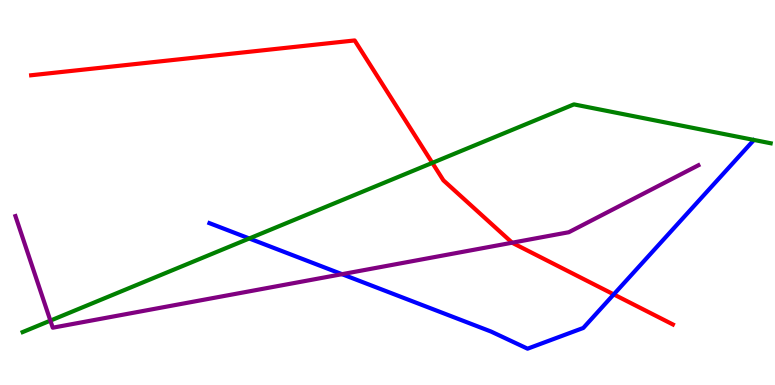[{'lines': ['blue', 'red'], 'intersections': [{'x': 7.92, 'y': 2.35}]}, {'lines': ['green', 'red'], 'intersections': [{'x': 5.58, 'y': 5.77}]}, {'lines': ['purple', 'red'], 'intersections': [{'x': 6.61, 'y': 3.7}]}, {'lines': ['blue', 'green'], 'intersections': [{'x': 3.22, 'y': 3.81}]}, {'lines': ['blue', 'purple'], 'intersections': [{'x': 4.41, 'y': 2.88}]}, {'lines': ['green', 'purple'], 'intersections': [{'x': 0.65, 'y': 1.67}]}]